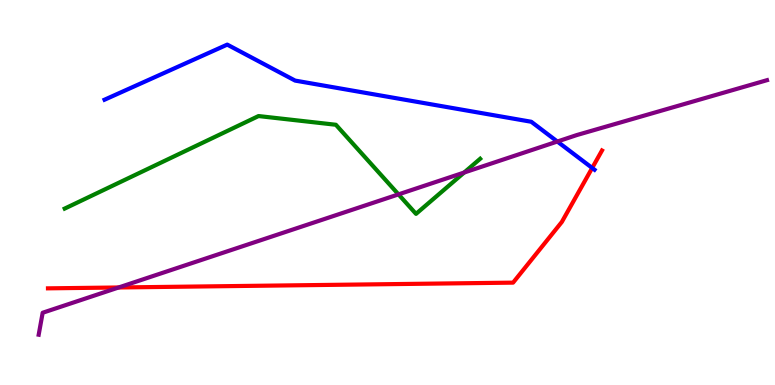[{'lines': ['blue', 'red'], 'intersections': [{'x': 7.64, 'y': 5.64}]}, {'lines': ['green', 'red'], 'intersections': []}, {'lines': ['purple', 'red'], 'intersections': [{'x': 1.53, 'y': 2.53}]}, {'lines': ['blue', 'green'], 'intersections': []}, {'lines': ['blue', 'purple'], 'intersections': [{'x': 7.19, 'y': 6.32}]}, {'lines': ['green', 'purple'], 'intersections': [{'x': 5.14, 'y': 4.95}, {'x': 5.99, 'y': 5.52}]}]